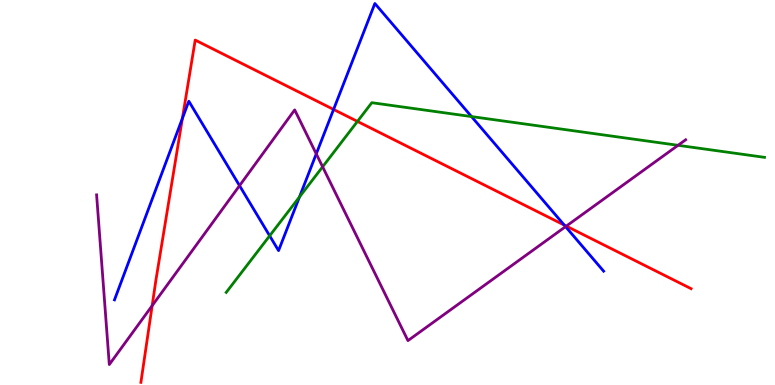[{'lines': ['blue', 'red'], 'intersections': [{'x': 2.35, 'y': 6.93}, {'x': 4.3, 'y': 7.16}, {'x': 7.28, 'y': 4.15}]}, {'lines': ['green', 'red'], 'intersections': [{'x': 4.61, 'y': 6.85}]}, {'lines': ['purple', 'red'], 'intersections': [{'x': 1.96, 'y': 2.06}, {'x': 7.31, 'y': 4.13}]}, {'lines': ['blue', 'green'], 'intersections': [{'x': 3.48, 'y': 3.88}, {'x': 3.86, 'y': 4.88}, {'x': 6.08, 'y': 6.97}]}, {'lines': ['blue', 'purple'], 'intersections': [{'x': 3.09, 'y': 5.18}, {'x': 4.08, 'y': 6.0}, {'x': 7.3, 'y': 4.11}]}, {'lines': ['green', 'purple'], 'intersections': [{'x': 4.16, 'y': 5.67}, {'x': 8.75, 'y': 6.23}]}]